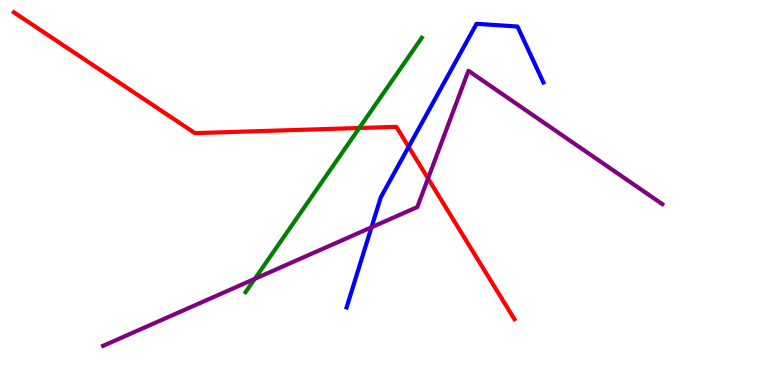[{'lines': ['blue', 'red'], 'intersections': [{'x': 5.27, 'y': 6.19}]}, {'lines': ['green', 'red'], 'intersections': [{'x': 4.64, 'y': 6.68}]}, {'lines': ['purple', 'red'], 'intersections': [{'x': 5.52, 'y': 5.36}]}, {'lines': ['blue', 'green'], 'intersections': []}, {'lines': ['blue', 'purple'], 'intersections': [{'x': 4.79, 'y': 4.1}]}, {'lines': ['green', 'purple'], 'intersections': [{'x': 3.29, 'y': 2.76}]}]